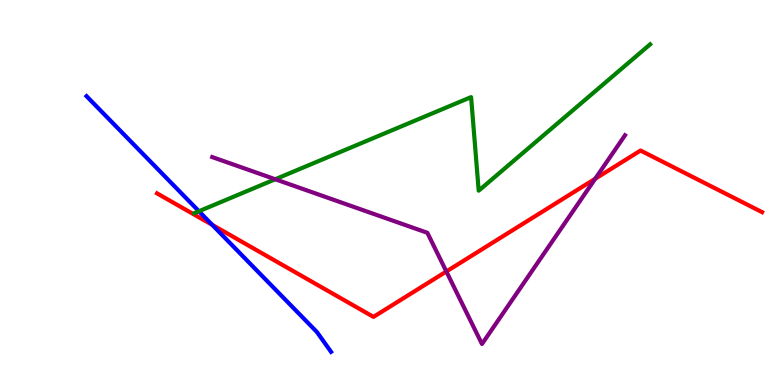[{'lines': ['blue', 'red'], 'intersections': [{'x': 2.74, 'y': 4.16}]}, {'lines': ['green', 'red'], 'intersections': []}, {'lines': ['purple', 'red'], 'intersections': [{'x': 5.76, 'y': 2.95}, {'x': 7.68, 'y': 5.36}]}, {'lines': ['blue', 'green'], 'intersections': [{'x': 2.57, 'y': 4.51}]}, {'lines': ['blue', 'purple'], 'intersections': []}, {'lines': ['green', 'purple'], 'intersections': [{'x': 3.55, 'y': 5.34}]}]